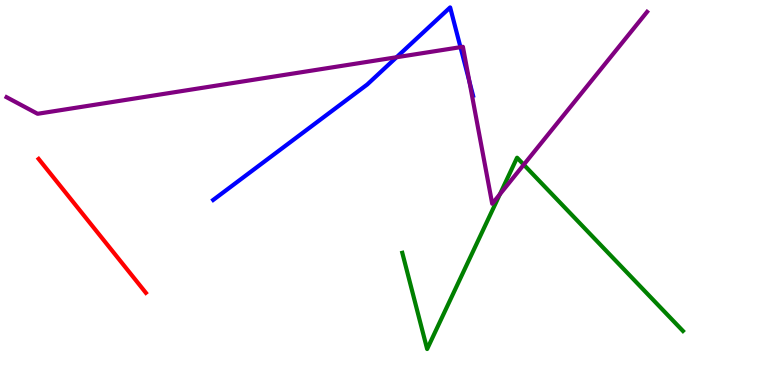[{'lines': ['blue', 'red'], 'intersections': []}, {'lines': ['green', 'red'], 'intersections': []}, {'lines': ['purple', 'red'], 'intersections': []}, {'lines': ['blue', 'green'], 'intersections': []}, {'lines': ['blue', 'purple'], 'intersections': [{'x': 5.12, 'y': 8.51}, {'x': 5.94, 'y': 8.77}, {'x': 6.06, 'y': 7.88}]}, {'lines': ['green', 'purple'], 'intersections': [{'x': 6.45, 'y': 4.95}, {'x': 6.76, 'y': 5.72}]}]